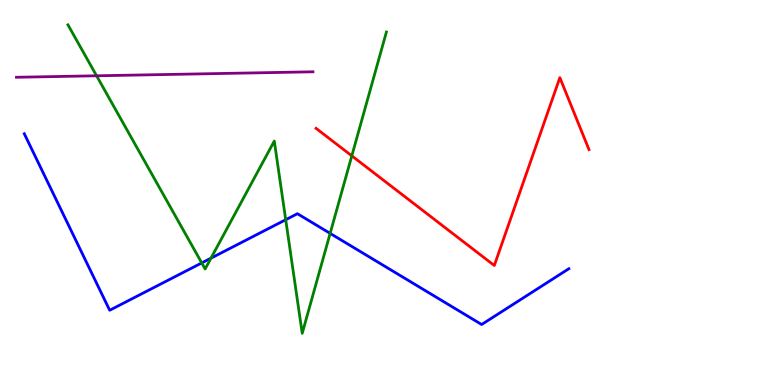[{'lines': ['blue', 'red'], 'intersections': []}, {'lines': ['green', 'red'], 'intersections': [{'x': 4.54, 'y': 5.95}]}, {'lines': ['purple', 'red'], 'intersections': []}, {'lines': ['blue', 'green'], 'intersections': [{'x': 2.6, 'y': 3.17}, {'x': 2.72, 'y': 3.29}, {'x': 3.69, 'y': 4.29}, {'x': 4.26, 'y': 3.94}]}, {'lines': ['blue', 'purple'], 'intersections': []}, {'lines': ['green', 'purple'], 'intersections': [{'x': 1.25, 'y': 8.03}]}]